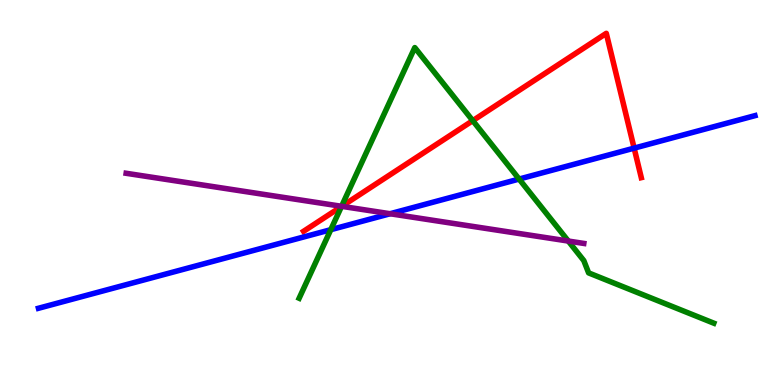[{'lines': ['blue', 'red'], 'intersections': [{'x': 8.18, 'y': 6.15}]}, {'lines': ['green', 'red'], 'intersections': [{'x': 4.41, 'y': 4.64}, {'x': 6.1, 'y': 6.87}]}, {'lines': ['purple', 'red'], 'intersections': [{'x': 4.41, 'y': 4.64}]}, {'lines': ['blue', 'green'], 'intersections': [{'x': 4.27, 'y': 4.03}, {'x': 6.7, 'y': 5.35}]}, {'lines': ['blue', 'purple'], 'intersections': [{'x': 5.03, 'y': 4.45}]}, {'lines': ['green', 'purple'], 'intersections': [{'x': 4.41, 'y': 4.64}, {'x': 7.33, 'y': 3.74}]}]